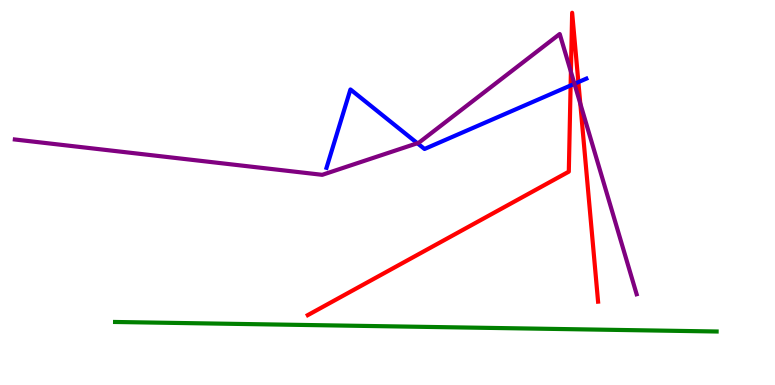[{'lines': ['blue', 'red'], 'intersections': [{'x': 7.36, 'y': 7.78}, {'x': 7.46, 'y': 7.87}]}, {'lines': ['green', 'red'], 'intersections': []}, {'lines': ['purple', 'red'], 'intersections': [{'x': 7.37, 'y': 8.13}, {'x': 7.49, 'y': 7.31}]}, {'lines': ['blue', 'green'], 'intersections': []}, {'lines': ['blue', 'purple'], 'intersections': [{'x': 5.39, 'y': 6.28}, {'x': 7.41, 'y': 7.82}]}, {'lines': ['green', 'purple'], 'intersections': []}]